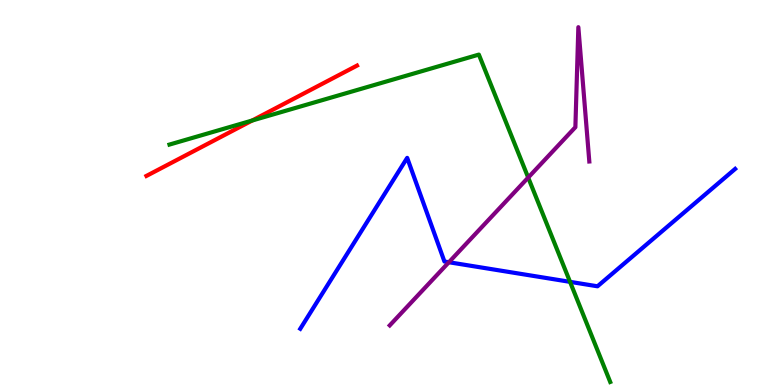[{'lines': ['blue', 'red'], 'intersections': []}, {'lines': ['green', 'red'], 'intersections': [{'x': 3.25, 'y': 6.87}]}, {'lines': ['purple', 'red'], 'intersections': []}, {'lines': ['blue', 'green'], 'intersections': [{'x': 7.36, 'y': 2.68}]}, {'lines': ['blue', 'purple'], 'intersections': [{'x': 5.79, 'y': 3.19}]}, {'lines': ['green', 'purple'], 'intersections': [{'x': 6.82, 'y': 5.39}]}]